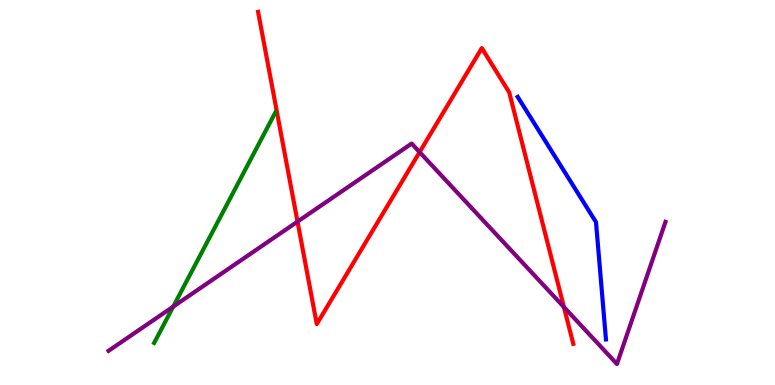[{'lines': ['blue', 'red'], 'intersections': []}, {'lines': ['green', 'red'], 'intersections': []}, {'lines': ['purple', 'red'], 'intersections': [{'x': 3.84, 'y': 4.24}, {'x': 5.41, 'y': 6.05}, {'x': 7.28, 'y': 2.03}]}, {'lines': ['blue', 'green'], 'intersections': []}, {'lines': ['blue', 'purple'], 'intersections': []}, {'lines': ['green', 'purple'], 'intersections': [{'x': 2.24, 'y': 2.04}]}]